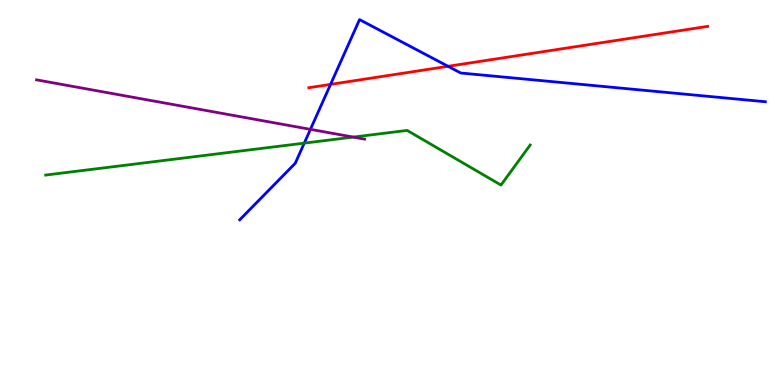[{'lines': ['blue', 'red'], 'intersections': [{'x': 4.27, 'y': 7.81}, {'x': 5.78, 'y': 8.28}]}, {'lines': ['green', 'red'], 'intersections': []}, {'lines': ['purple', 'red'], 'intersections': []}, {'lines': ['blue', 'green'], 'intersections': [{'x': 3.93, 'y': 6.28}]}, {'lines': ['blue', 'purple'], 'intersections': [{'x': 4.01, 'y': 6.64}]}, {'lines': ['green', 'purple'], 'intersections': [{'x': 4.56, 'y': 6.44}]}]